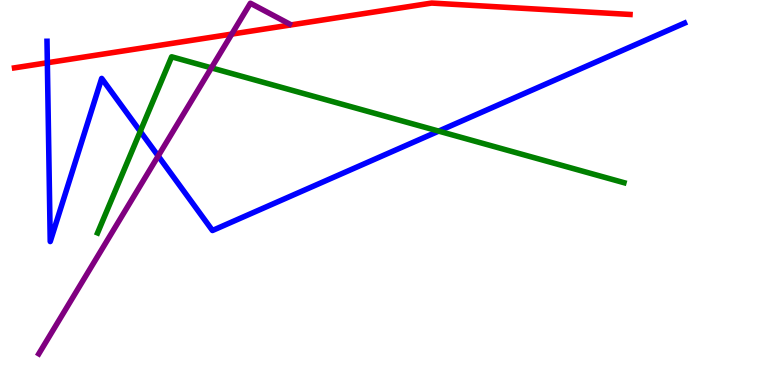[{'lines': ['blue', 'red'], 'intersections': [{'x': 0.611, 'y': 8.37}]}, {'lines': ['green', 'red'], 'intersections': []}, {'lines': ['purple', 'red'], 'intersections': [{'x': 2.99, 'y': 9.11}]}, {'lines': ['blue', 'green'], 'intersections': [{'x': 1.81, 'y': 6.59}, {'x': 5.66, 'y': 6.59}]}, {'lines': ['blue', 'purple'], 'intersections': [{'x': 2.04, 'y': 5.95}]}, {'lines': ['green', 'purple'], 'intersections': [{'x': 2.73, 'y': 8.24}]}]